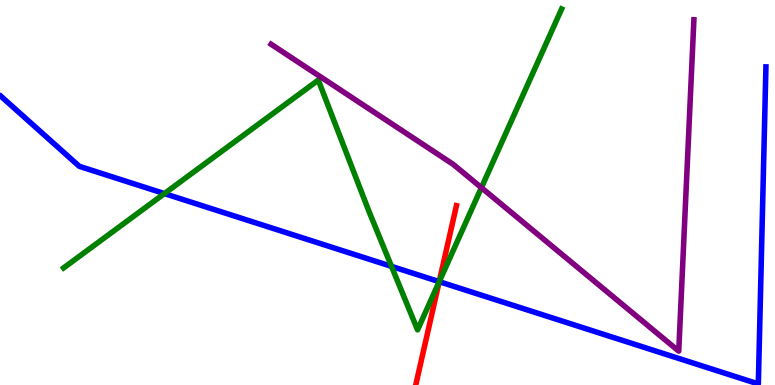[{'lines': ['blue', 'red'], 'intersections': [{'x': 5.67, 'y': 2.68}]}, {'lines': ['green', 'red'], 'intersections': [{'x': 5.67, 'y': 2.68}]}, {'lines': ['purple', 'red'], 'intersections': []}, {'lines': ['blue', 'green'], 'intersections': [{'x': 2.12, 'y': 4.97}, {'x': 5.05, 'y': 3.08}, {'x': 5.67, 'y': 2.68}]}, {'lines': ['blue', 'purple'], 'intersections': []}, {'lines': ['green', 'purple'], 'intersections': [{'x': 6.21, 'y': 5.13}]}]